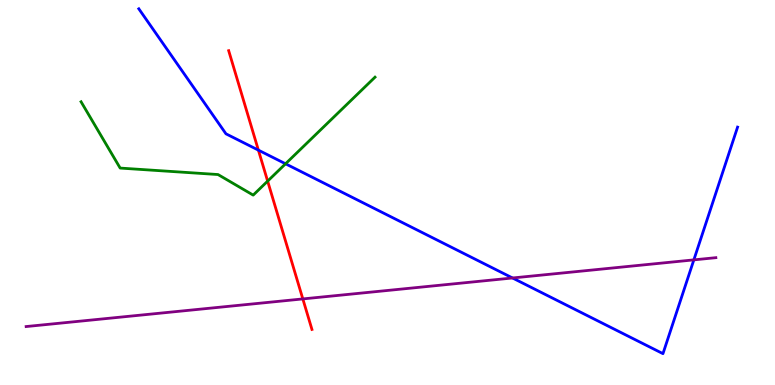[{'lines': ['blue', 'red'], 'intersections': [{'x': 3.33, 'y': 6.1}]}, {'lines': ['green', 'red'], 'intersections': [{'x': 3.45, 'y': 5.3}]}, {'lines': ['purple', 'red'], 'intersections': [{'x': 3.91, 'y': 2.24}]}, {'lines': ['blue', 'green'], 'intersections': [{'x': 3.68, 'y': 5.75}]}, {'lines': ['blue', 'purple'], 'intersections': [{'x': 6.61, 'y': 2.78}, {'x': 8.95, 'y': 3.25}]}, {'lines': ['green', 'purple'], 'intersections': []}]